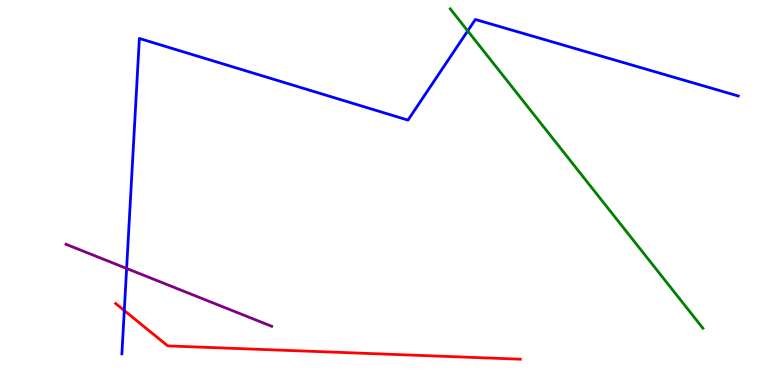[{'lines': ['blue', 'red'], 'intersections': [{'x': 1.6, 'y': 1.93}]}, {'lines': ['green', 'red'], 'intersections': []}, {'lines': ['purple', 'red'], 'intersections': []}, {'lines': ['blue', 'green'], 'intersections': [{'x': 6.04, 'y': 9.2}]}, {'lines': ['blue', 'purple'], 'intersections': [{'x': 1.63, 'y': 3.03}]}, {'lines': ['green', 'purple'], 'intersections': []}]